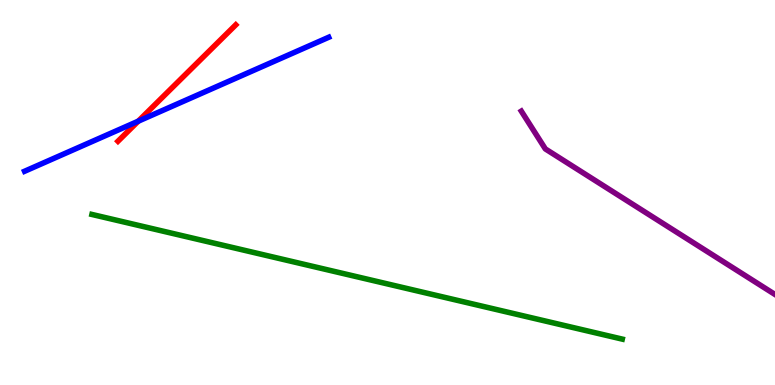[{'lines': ['blue', 'red'], 'intersections': [{'x': 1.78, 'y': 6.85}]}, {'lines': ['green', 'red'], 'intersections': []}, {'lines': ['purple', 'red'], 'intersections': []}, {'lines': ['blue', 'green'], 'intersections': []}, {'lines': ['blue', 'purple'], 'intersections': []}, {'lines': ['green', 'purple'], 'intersections': []}]